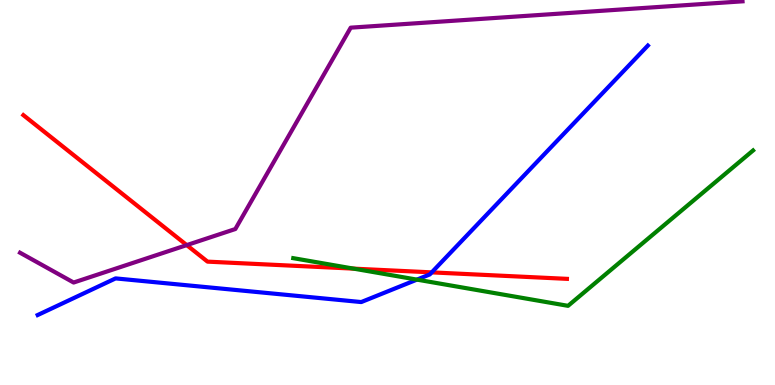[{'lines': ['blue', 'red'], 'intersections': [{'x': 5.57, 'y': 2.93}]}, {'lines': ['green', 'red'], 'intersections': [{'x': 4.56, 'y': 3.02}]}, {'lines': ['purple', 'red'], 'intersections': [{'x': 2.41, 'y': 3.63}]}, {'lines': ['blue', 'green'], 'intersections': [{'x': 5.38, 'y': 2.74}]}, {'lines': ['blue', 'purple'], 'intersections': []}, {'lines': ['green', 'purple'], 'intersections': []}]